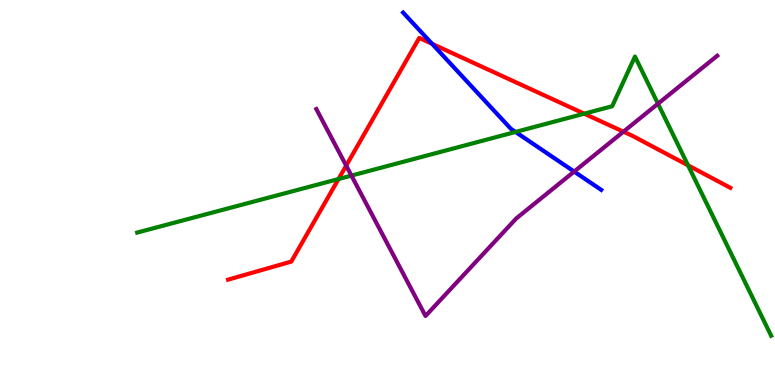[{'lines': ['blue', 'red'], 'intersections': [{'x': 5.58, 'y': 8.86}]}, {'lines': ['green', 'red'], 'intersections': [{'x': 4.37, 'y': 5.35}, {'x': 7.54, 'y': 7.05}, {'x': 8.88, 'y': 5.71}]}, {'lines': ['purple', 'red'], 'intersections': [{'x': 4.47, 'y': 5.7}, {'x': 8.04, 'y': 6.58}]}, {'lines': ['blue', 'green'], 'intersections': [{'x': 6.65, 'y': 6.57}]}, {'lines': ['blue', 'purple'], 'intersections': [{'x': 7.41, 'y': 5.54}]}, {'lines': ['green', 'purple'], 'intersections': [{'x': 4.53, 'y': 5.44}, {'x': 8.49, 'y': 7.31}]}]